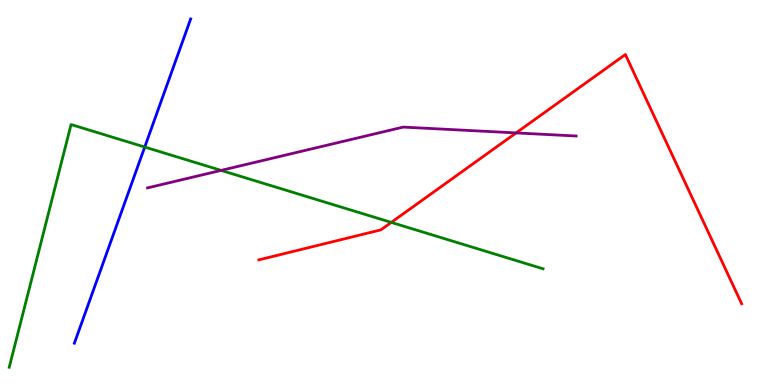[{'lines': ['blue', 'red'], 'intersections': []}, {'lines': ['green', 'red'], 'intersections': [{'x': 5.05, 'y': 4.22}]}, {'lines': ['purple', 'red'], 'intersections': [{'x': 6.66, 'y': 6.55}]}, {'lines': ['blue', 'green'], 'intersections': [{'x': 1.87, 'y': 6.18}]}, {'lines': ['blue', 'purple'], 'intersections': []}, {'lines': ['green', 'purple'], 'intersections': [{'x': 2.85, 'y': 5.57}]}]